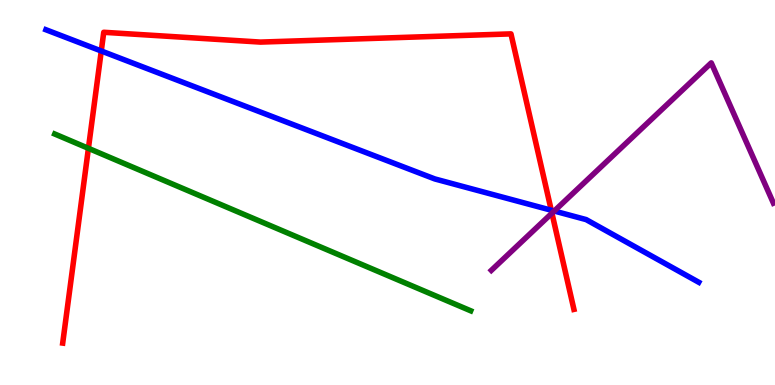[{'lines': ['blue', 'red'], 'intersections': [{'x': 1.31, 'y': 8.68}, {'x': 7.11, 'y': 4.54}]}, {'lines': ['green', 'red'], 'intersections': [{'x': 1.14, 'y': 6.15}]}, {'lines': ['purple', 'red'], 'intersections': [{'x': 7.12, 'y': 4.46}]}, {'lines': ['blue', 'green'], 'intersections': []}, {'lines': ['blue', 'purple'], 'intersections': [{'x': 7.15, 'y': 4.52}]}, {'lines': ['green', 'purple'], 'intersections': []}]